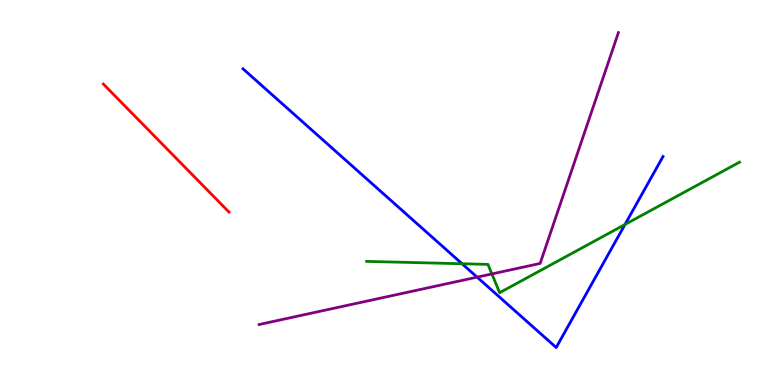[{'lines': ['blue', 'red'], 'intersections': []}, {'lines': ['green', 'red'], 'intersections': []}, {'lines': ['purple', 'red'], 'intersections': []}, {'lines': ['blue', 'green'], 'intersections': [{'x': 5.96, 'y': 3.15}, {'x': 8.06, 'y': 4.17}]}, {'lines': ['blue', 'purple'], 'intersections': [{'x': 6.16, 'y': 2.8}]}, {'lines': ['green', 'purple'], 'intersections': [{'x': 6.35, 'y': 2.88}]}]